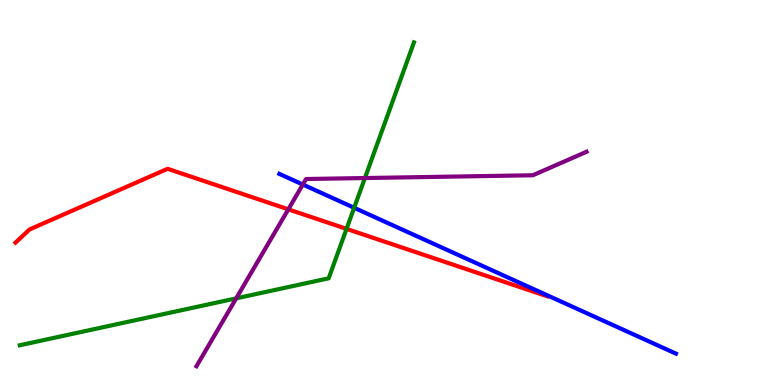[{'lines': ['blue', 'red'], 'intersections': []}, {'lines': ['green', 'red'], 'intersections': [{'x': 4.47, 'y': 4.06}]}, {'lines': ['purple', 'red'], 'intersections': [{'x': 3.72, 'y': 4.56}]}, {'lines': ['blue', 'green'], 'intersections': [{'x': 4.57, 'y': 4.6}]}, {'lines': ['blue', 'purple'], 'intersections': [{'x': 3.91, 'y': 5.21}]}, {'lines': ['green', 'purple'], 'intersections': [{'x': 3.05, 'y': 2.25}, {'x': 4.71, 'y': 5.38}]}]